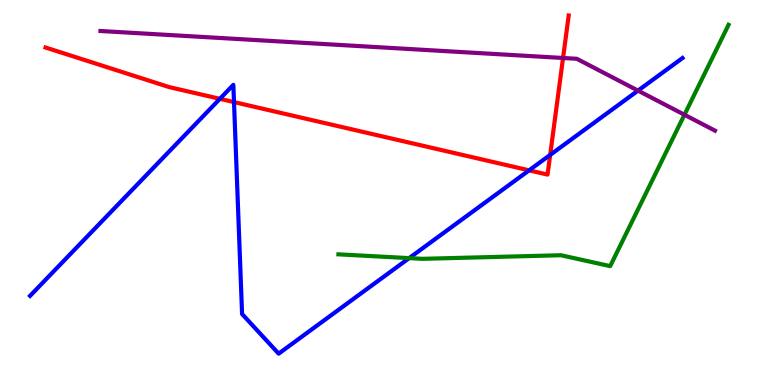[{'lines': ['blue', 'red'], 'intersections': [{'x': 2.84, 'y': 7.43}, {'x': 3.02, 'y': 7.35}, {'x': 6.83, 'y': 5.58}, {'x': 7.1, 'y': 5.98}]}, {'lines': ['green', 'red'], 'intersections': []}, {'lines': ['purple', 'red'], 'intersections': [{'x': 7.27, 'y': 8.49}]}, {'lines': ['blue', 'green'], 'intersections': [{'x': 5.28, 'y': 3.3}]}, {'lines': ['blue', 'purple'], 'intersections': [{'x': 8.23, 'y': 7.65}]}, {'lines': ['green', 'purple'], 'intersections': [{'x': 8.83, 'y': 7.02}]}]